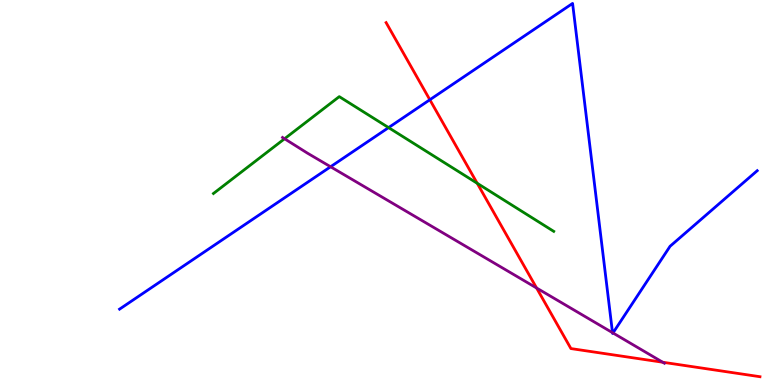[{'lines': ['blue', 'red'], 'intersections': [{'x': 5.55, 'y': 7.41}]}, {'lines': ['green', 'red'], 'intersections': [{'x': 6.16, 'y': 5.24}]}, {'lines': ['purple', 'red'], 'intersections': [{'x': 6.92, 'y': 2.52}, {'x': 8.55, 'y': 0.591}]}, {'lines': ['blue', 'green'], 'intersections': [{'x': 5.01, 'y': 6.69}]}, {'lines': ['blue', 'purple'], 'intersections': [{'x': 4.27, 'y': 5.67}, {'x': 7.9, 'y': 1.36}, {'x': 7.91, 'y': 1.35}]}, {'lines': ['green', 'purple'], 'intersections': [{'x': 3.67, 'y': 6.4}]}]